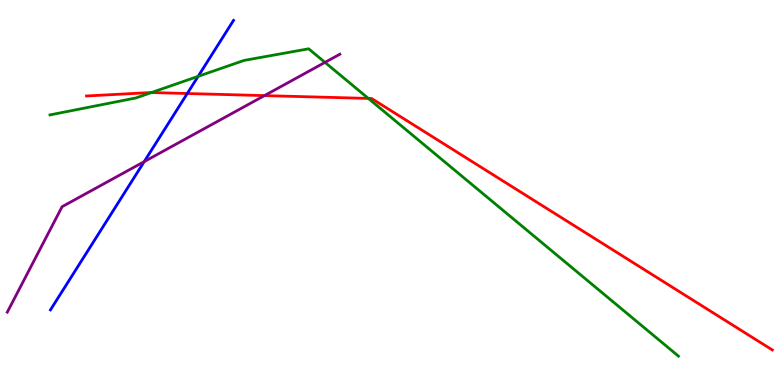[{'lines': ['blue', 'red'], 'intersections': [{'x': 2.42, 'y': 7.57}]}, {'lines': ['green', 'red'], 'intersections': [{'x': 1.95, 'y': 7.6}, {'x': 4.75, 'y': 7.44}]}, {'lines': ['purple', 'red'], 'intersections': [{'x': 3.41, 'y': 7.52}]}, {'lines': ['blue', 'green'], 'intersections': [{'x': 2.56, 'y': 8.02}]}, {'lines': ['blue', 'purple'], 'intersections': [{'x': 1.86, 'y': 5.8}]}, {'lines': ['green', 'purple'], 'intersections': [{'x': 4.19, 'y': 8.38}]}]